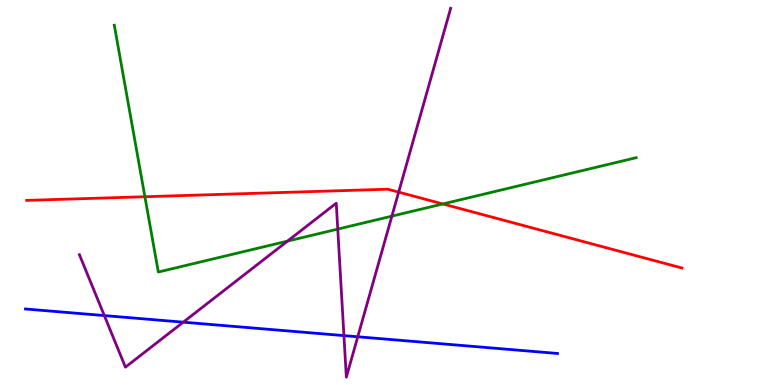[{'lines': ['blue', 'red'], 'intersections': []}, {'lines': ['green', 'red'], 'intersections': [{'x': 1.87, 'y': 4.89}, {'x': 5.71, 'y': 4.7}]}, {'lines': ['purple', 'red'], 'intersections': [{'x': 5.14, 'y': 5.01}]}, {'lines': ['blue', 'green'], 'intersections': []}, {'lines': ['blue', 'purple'], 'intersections': [{'x': 1.35, 'y': 1.8}, {'x': 2.36, 'y': 1.63}, {'x': 4.44, 'y': 1.28}, {'x': 4.62, 'y': 1.25}]}, {'lines': ['green', 'purple'], 'intersections': [{'x': 3.71, 'y': 3.74}, {'x': 4.36, 'y': 4.05}, {'x': 5.06, 'y': 4.39}]}]